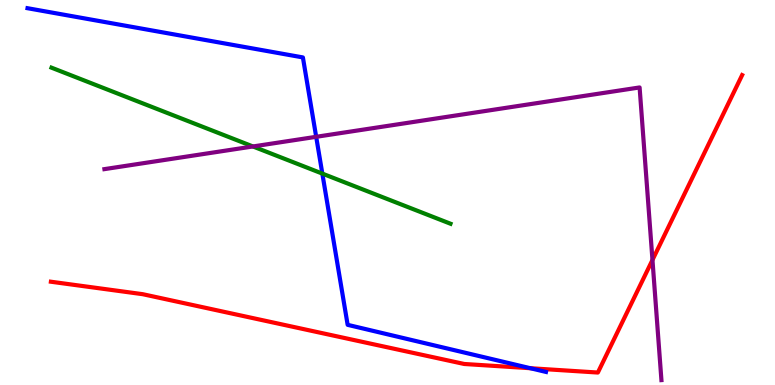[{'lines': ['blue', 'red'], 'intersections': [{'x': 6.84, 'y': 0.436}]}, {'lines': ['green', 'red'], 'intersections': []}, {'lines': ['purple', 'red'], 'intersections': [{'x': 8.42, 'y': 3.25}]}, {'lines': ['blue', 'green'], 'intersections': [{'x': 4.16, 'y': 5.49}]}, {'lines': ['blue', 'purple'], 'intersections': [{'x': 4.08, 'y': 6.45}]}, {'lines': ['green', 'purple'], 'intersections': [{'x': 3.26, 'y': 6.2}]}]